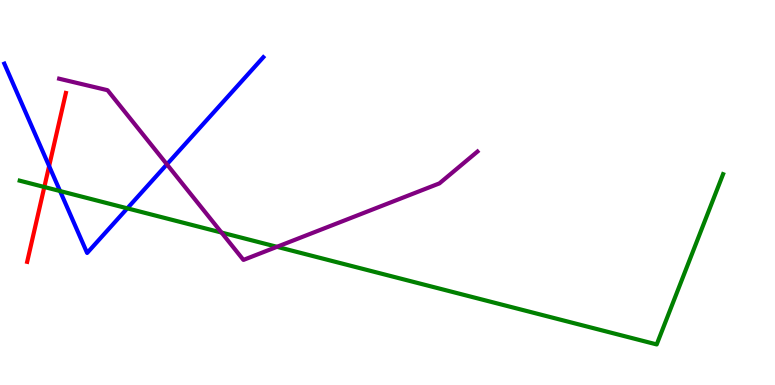[{'lines': ['blue', 'red'], 'intersections': [{'x': 0.634, 'y': 5.69}]}, {'lines': ['green', 'red'], 'intersections': [{'x': 0.572, 'y': 5.14}]}, {'lines': ['purple', 'red'], 'intersections': []}, {'lines': ['blue', 'green'], 'intersections': [{'x': 0.775, 'y': 5.04}, {'x': 1.64, 'y': 4.59}]}, {'lines': ['blue', 'purple'], 'intersections': [{'x': 2.15, 'y': 5.73}]}, {'lines': ['green', 'purple'], 'intersections': [{'x': 2.86, 'y': 3.96}, {'x': 3.57, 'y': 3.59}]}]